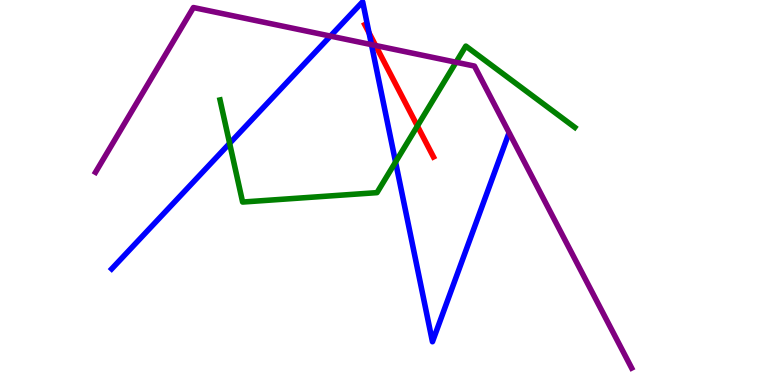[{'lines': ['blue', 'red'], 'intersections': [{'x': 4.76, 'y': 9.15}]}, {'lines': ['green', 'red'], 'intersections': [{'x': 5.39, 'y': 6.73}]}, {'lines': ['purple', 'red'], 'intersections': [{'x': 4.85, 'y': 8.82}]}, {'lines': ['blue', 'green'], 'intersections': [{'x': 2.96, 'y': 6.28}, {'x': 5.1, 'y': 5.79}]}, {'lines': ['blue', 'purple'], 'intersections': [{'x': 4.26, 'y': 9.06}, {'x': 4.79, 'y': 8.84}]}, {'lines': ['green', 'purple'], 'intersections': [{'x': 5.88, 'y': 8.38}]}]